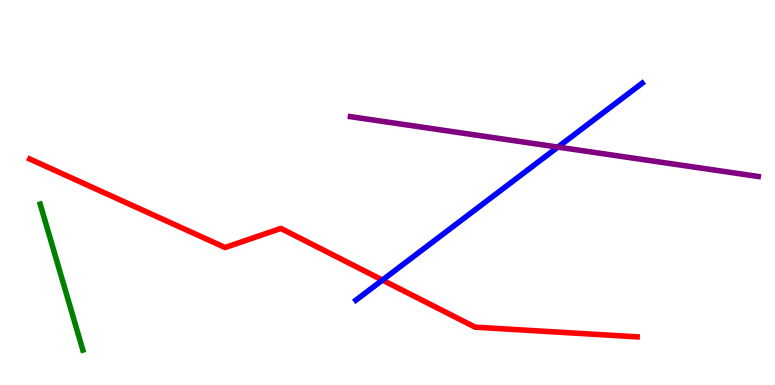[{'lines': ['blue', 'red'], 'intersections': [{'x': 4.93, 'y': 2.73}]}, {'lines': ['green', 'red'], 'intersections': []}, {'lines': ['purple', 'red'], 'intersections': []}, {'lines': ['blue', 'green'], 'intersections': []}, {'lines': ['blue', 'purple'], 'intersections': [{'x': 7.2, 'y': 6.18}]}, {'lines': ['green', 'purple'], 'intersections': []}]